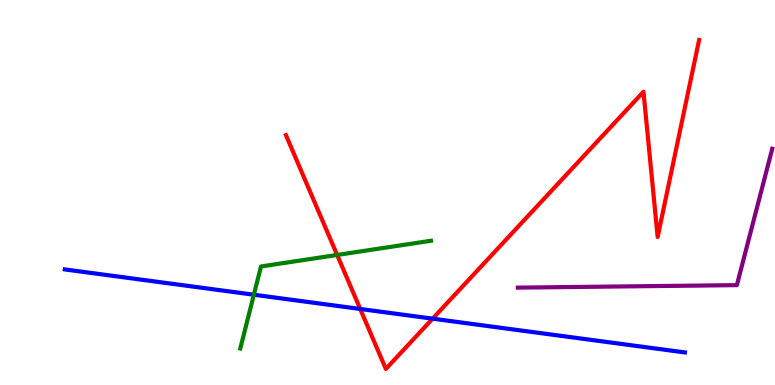[{'lines': ['blue', 'red'], 'intersections': [{'x': 4.65, 'y': 1.97}, {'x': 5.58, 'y': 1.72}]}, {'lines': ['green', 'red'], 'intersections': [{'x': 4.35, 'y': 3.38}]}, {'lines': ['purple', 'red'], 'intersections': []}, {'lines': ['blue', 'green'], 'intersections': [{'x': 3.28, 'y': 2.34}]}, {'lines': ['blue', 'purple'], 'intersections': []}, {'lines': ['green', 'purple'], 'intersections': []}]